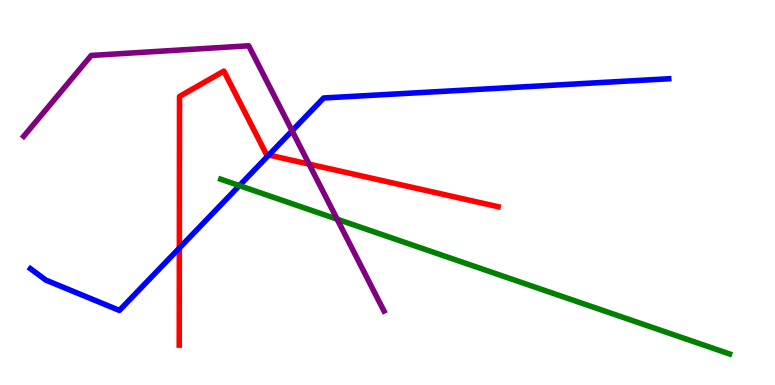[{'lines': ['blue', 'red'], 'intersections': [{'x': 2.31, 'y': 3.56}, {'x': 3.47, 'y': 5.97}]}, {'lines': ['green', 'red'], 'intersections': []}, {'lines': ['purple', 'red'], 'intersections': [{'x': 3.99, 'y': 5.74}]}, {'lines': ['blue', 'green'], 'intersections': [{'x': 3.09, 'y': 5.18}]}, {'lines': ['blue', 'purple'], 'intersections': [{'x': 3.77, 'y': 6.6}]}, {'lines': ['green', 'purple'], 'intersections': [{'x': 4.35, 'y': 4.31}]}]